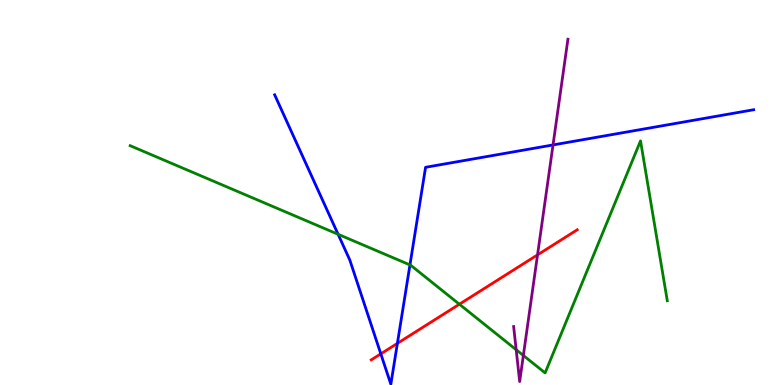[{'lines': ['blue', 'red'], 'intersections': [{'x': 4.91, 'y': 0.809}, {'x': 5.13, 'y': 1.08}]}, {'lines': ['green', 'red'], 'intersections': [{'x': 5.93, 'y': 2.1}]}, {'lines': ['purple', 'red'], 'intersections': [{'x': 6.94, 'y': 3.38}]}, {'lines': ['blue', 'green'], 'intersections': [{'x': 4.36, 'y': 3.91}, {'x': 5.29, 'y': 3.12}]}, {'lines': ['blue', 'purple'], 'intersections': [{'x': 7.14, 'y': 6.24}]}, {'lines': ['green', 'purple'], 'intersections': [{'x': 6.66, 'y': 0.916}, {'x': 6.75, 'y': 0.767}]}]